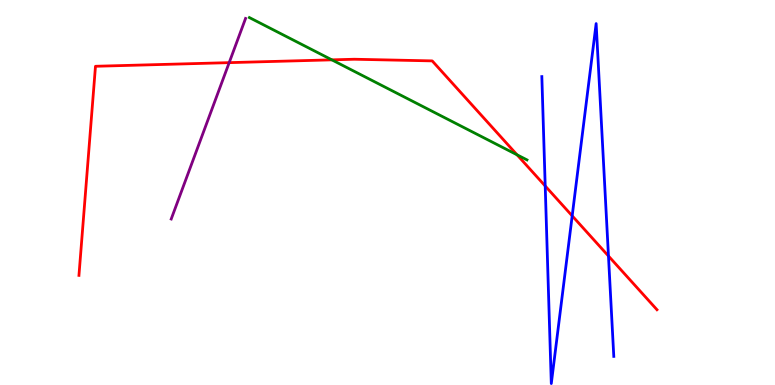[{'lines': ['blue', 'red'], 'intersections': [{'x': 7.03, 'y': 5.17}, {'x': 7.38, 'y': 4.39}, {'x': 7.85, 'y': 3.35}]}, {'lines': ['green', 'red'], 'intersections': [{'x': 4.28, 'y': 8.45}, {'x': 6.67, 'y': 5.98}]}, {'lines': ['purple', 'red'], 'intersections': [{'x': 2.96, 'y': 8.37}]}, {'lines': ['blue', 'green'], 'intersections': []}, {'lines': ['blue', 'purple'], 'intersections': []}, {'lines': ['green', 'purple'], 'intersections': []}]